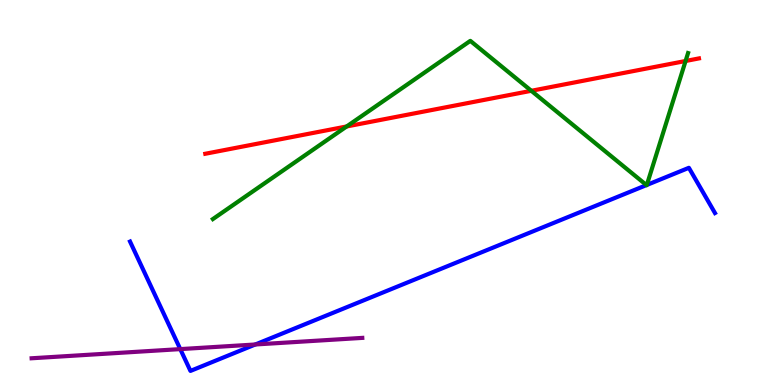[{'lines': ['blue', 'red'], 'intersections': []}, {'lines': ['green', 'red'], 'intersections': [{'x': 4.47, 'y': 6.72}, {'x': 6.86, 'y': 7.64}, {'x': 8.85, 'y': 8.42}]}, {'lines': ['purple', 'red'], 'intersections': []}, {'lines': ['blue', 'green'], 'intersections': [{'x': 8.34, 'y': 5.19}, {'x': 8.35, 'y': 5.2}]}, {'lines': ['blue', 'purple'], 'intersections': [{'x': 2.33, 'y': 0.932}, {'x': 3.29, 'y': 1.05}]}, {'lines': ['green', 'purple'], 'intersections': []}]